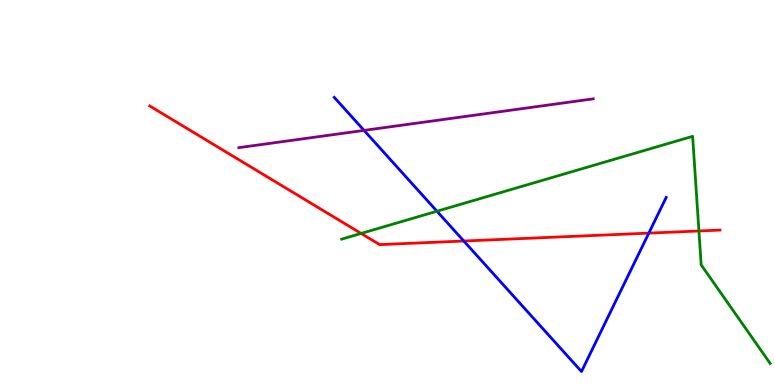[{'lines': ['blue', 'red'], 'intersections': [{'x': 5.98, 'y': 3.74}, {'x': 8.37, 'y': 3.94}]}, {'lines': ['green', 'red'], 'intersections': [{'x': 4.66, 'y': 3.94}, {'x': 9.02, 'y': 4.0}]}, {'lines': ['purple', 'red'], 'intersections': []}, {'lines': ['blue', 'green'], 'intersections': [{'x': 5.64, 'y': 4.51}]}, {'lines': ['blue', 'purple'], 'intersections': [{'x': 4.7, 'y': 6.61}]}, {'lines': ['green', 'purple'], 'intersections': []}]